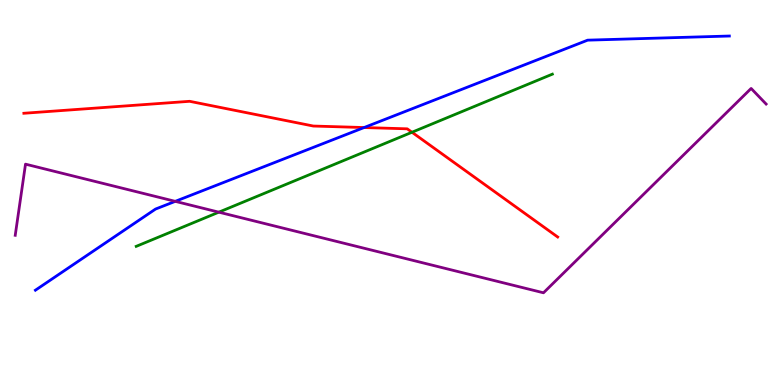[{'lines': ['blue', 'red'], 'intersections': [{'x': 4.7, 'y': 6.69}]}, {'lines': ['green', 'red'], 'intersections': [{'x': 5.32, 'y': 6.56}]}, {'lines': ['purple', 'red'], 'intersections': []}, {'lines': ['blue', 'green'], 'intersections': []}, {'lines': ['blue', 'purple'], 'intersections': [{'x': 2.26, 'y': 4.77}]}, {'lines': ['green', 'purple'], 'intersections': [{'x': 2.82, 'y': 4.49}]}]